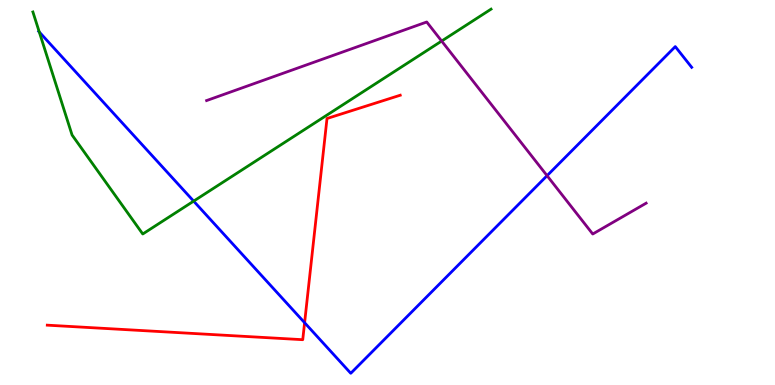[{'lines': ['blue', 'red'], 'intersections': [{'x': 3.93, 'y': 1.62}]}, {'lines': ['green', 'red'], 'intersections': []}, {'lines': ['purple', 'red'], 'intersections': []}, {'lines': ['blue', 'green'], 'intersections': [{'x': 0.507, 'y': 9.17}, {'x': 2.5, 'y': 4.78}]}, {'lines': ['blue', 'purple'], 'intersections': [{'x': 7.06, 'y': 5.44}]}, {'lines': ['green', 'purple'], 'intersections': [{'x': 5.7, 'y': 8.93}]}]